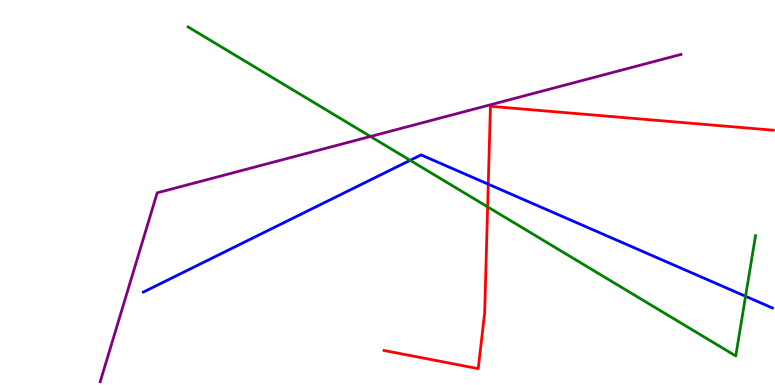[{'lines': ['blue', 'red'], 'intersections': [{'x': 6.3, 'y': 5.22}]}, {'lines': ['green', 'red'], 'intersections': [{'x': 6.29, 'y': 4.63}]}, {'lines': ['purple', 'red'], 'intersections': []}, {'lines': ['blue', 'green'], 'intersections': [{'x': 5.29, 'y': 5.84}, {'x': 9.62, 'y': 2.3}]}, {'lines': ['blue', 'purple'], 'intersections': []}, {'lines': ['green', 'purple'], 'intersections': [{'x': 4.78, 'y': 6.45}]}]